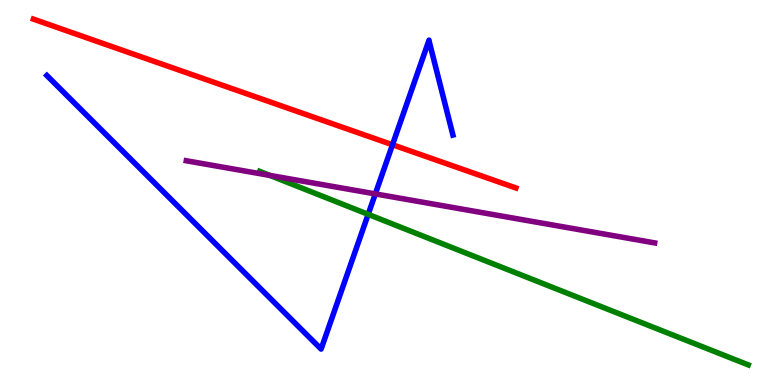[{'lines': ['blue', 'red'], 'intersections': [{'x': 5.06, 'y': 6.24}]}, {'lines': ['green', 'red'], 'intersections': []}, {'lines': ['purple', 'red'], 'intersections': []}, {'lines': ['blue', 'green'], 'intersections': [{'x': 4.75, 'y': 4.43}]}, {'lines': ['blue', 'purple'], 'intersections': [{'x': 4.84, 'y': 4.96}]}, {'lines': ['green', 'purple'], 'intersections': [{'x': 3.48, 'y': 5.44}]}]